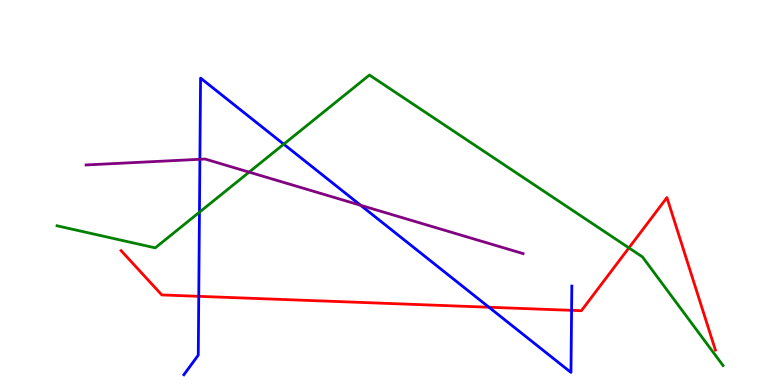[{'lines': ['blue', 'red'], 'intersections': [{'x': 2.56, 'y': 2.3}, {'x': 6.31, 'y': 2.02}, {'x': 7.38, 'y': 1.94}]}, {'lines': ['green', 'red'], 'intersections': [{'x': 8.11, 'y': 3.56}]}, {'lines': ['purple', 'red'], 'intersections': []}, {'lines': ['blue', 'green'], 'intersections': [{'x': 2.57, 'y': 4.49}, {'x': 3.66, 'y': 6.25}]}, {'lines': ['blue', 'purple'], 'intersections': [{'x': 2.58, 'y': 5.86}, {'x': 4.65, 'y': 4.67}]}, {'lines': ['green', 'purple'], 'intersections': [{'x': 3.21, 'y': 5.53}]}]